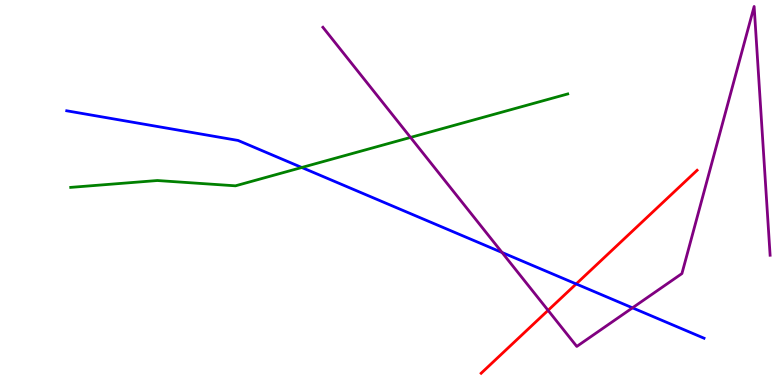[{'lines': ['blue', 'red'], 'intersections': [{'x': 7.43, 'y': 2.62}]}, {'lines': ['green', 'red'], 'intersections': []}, {'lines': ['purple', 'red'], 'intersections': [{'x': 7.07, 'y': 1.94}]}, {'lines': ['blue', 'green'], 'intersections': [{'x': 3.89, 'y': 5.65}]}, {'lines': ['blue', 'purple'], 'intersections': [{'x': 6.48, 'y': 3.44}, {'x': 8.16, 'y': 2.0}]}, {'lines': ['green', 'purple'], 'intersections': [{'x': 5.3, 'y': 6.43}]}]